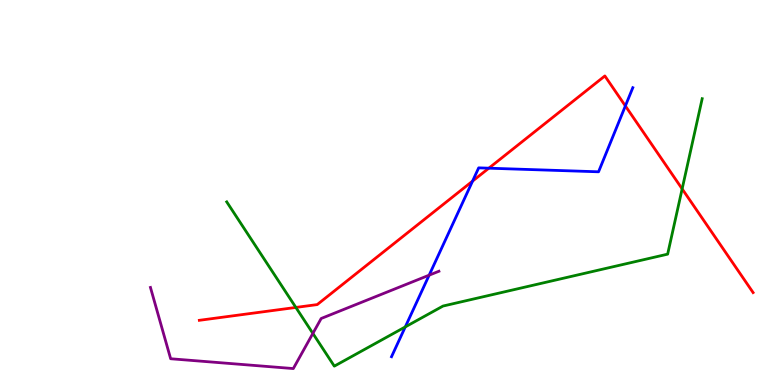[{'lines': ['blue', 'red'], 'intersections': [{'x': 6.1, 'y': 5.3}, {'x': 6.31, 'y': 5.63}, {'x': 8.07, 'y': 7.25}]}, {'lines': ['green', 'red'], 'intersections': [{'x': 3.82, 'y': 2.01}, {'x': 8.8, 'y': 5.09}]}, {'lines': ['purple', 'red'], 'intersections': []}, {'lines': ['blue', 'green'], 'intersections': [{'x': 5.23, 'y': 1.51}]}, {'lines': ['blue', 'purple'], 'intersections': [{'x': 5.54, 'y': 2.85}]}, {'lines': ['green', 'purple'], 'intersections': [{'x': 4.04, 'y': 1.34}]}]